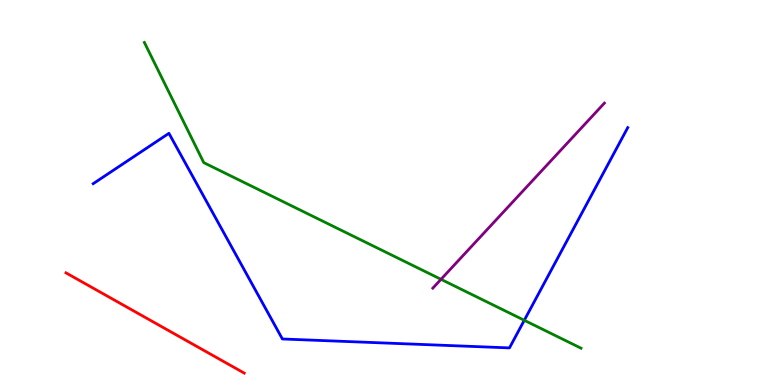[{'lines': ['blue', 'red'], 'intersections': []}, {'lines': ['green', 'red'], 'intersections': []}, {'lines': ['purple', 'red'], 'intersections': []}, {'lines': ['blue', 'green'], 'intersections': [{'x': 6.77, 'y': 1.68}]}, {'lines': ['blue', 'purple'], 'intersections': []}, {'lines': ['green', 'purple'], 'intersections': [{'x': 5.69, 'y': 2.74}]}]